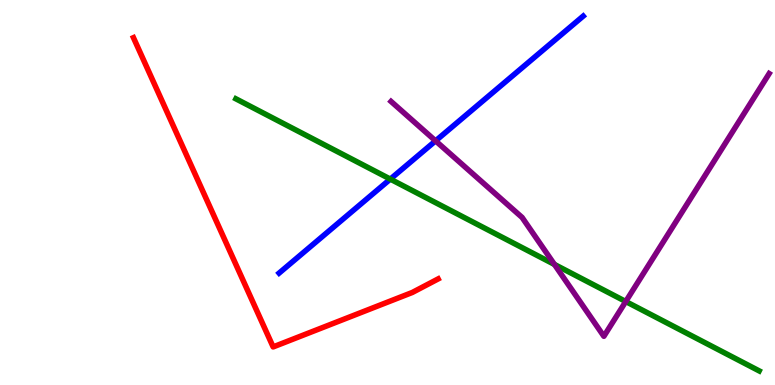[{'lines': ['blue', 'red'], 'intersections': []}, {'lines': ['green', 'red'], 'intersections': []}, {'lines': ['purple', 'red'], 'intersections': []}, {'lines': ['blue', 'green'], 'intersections': [{'x': 5.04, 'y': 5.35}]}, {'lines': ['blue', 'purple'], 'intersections': [{'x': 5.62, 'y': 6.34}]}, {'lines': ['green', 'purple'], 'intersections': [{'x': 7.15, 'y': 3.13}, {'x': 8.07, 'y': 2.17}]}]